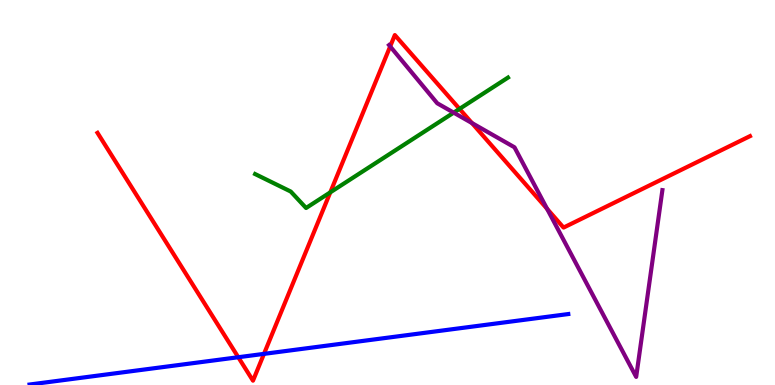[{'lines': ['blue', 'red'], 'intersections': [{'x': 3.07, 'y': 0.721}, {'x': 3.41, 'y': 0.809}]}, {'lines': ['green', 'red'], 'intersections': [{'x': 4.26, 'y': 5.0}, {'x': 5.93, 'y': 7.17}]}, {'lines': ['purple', 'red'], 'intersections': [{'x': 5.03, 'y': 8.79}, {'x': 6.09, 'y': 6.8}, {'x': 7.06, 'y': 4.58}]}, {'lines': ['blue', 'green'], 'intersections': []}, {'lines': ['blue', 'purple'], 'intersections': []}, {'lines': ['green', 'purple'], 'intersections': [{'x': 5.85, 'y': 7.07}]}]